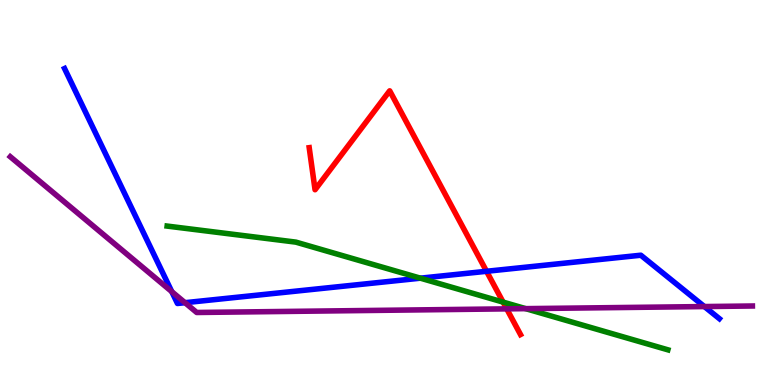[{'lines': ['blue', 'red'], 'intersections': [{'x': 6.28, 'y': 2.95}]}, {'lines': ['green', 'red'], 'intersections': [{'x': 6.49, 'y': 2.15}]}, {'lines': ['purple', 'red'], 'intersections': [{'x': 6.54, 'y': 1.98}]}, {'lines': ['blue', 'green'], 'intersections': [{'x': 5.42, 'y': 2.77}]}, {'lines': ['blue', 'purple'], 'intersections': [{'x': 2.22, 'y': 2.42}, {'x': 2.39, 'y': 2.14}, {'x': 9.09, 'y': 2.04}]}, {'lines': ['green', 'purple'], 'intersections': [{'x': 6.78, 'y': 1.98}]}]